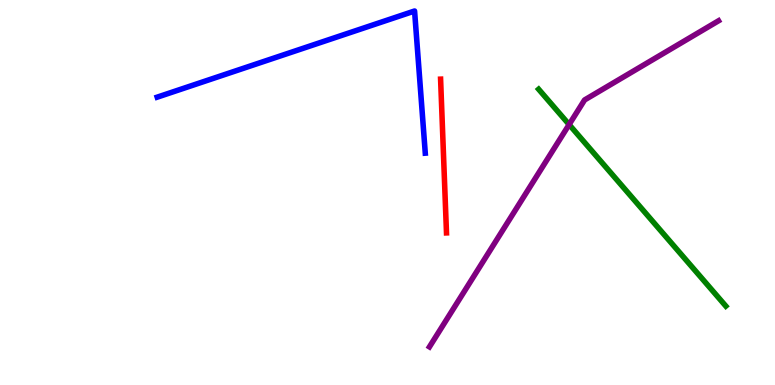[{'lines': ['blue', 'red'], 'intersections': []}, {'lines': ['green', 'red'], 'intersections': []}, {'lines': ['purple', 'red'], 'intersections': []}, {'lines': ['blue', 'green'], 'intersections': []}, {'lines': ['blue', 'purple'], 'intersections': []}, {'lines': ['green', 'purple'], 'intersections': [{'x': 7.34, 'y': 6.76}]}]